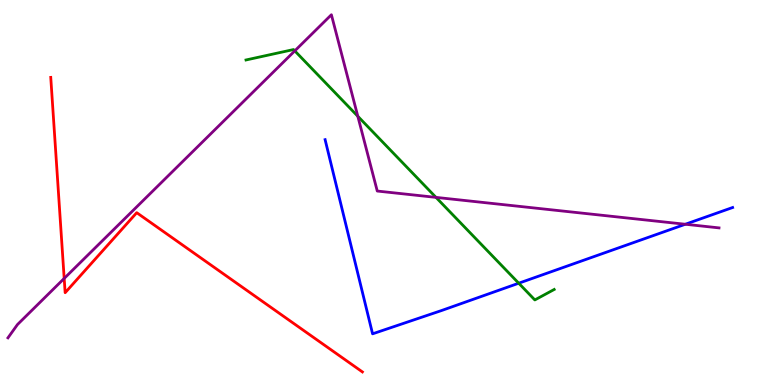[{'lines': ['blue', 'red'], 'intersections': []}, {'lines': ['green', 'red'], 'intersections': []}, {'lines': ['purple', 'red'], 'intersections': [{'x': 0.828, 'y': 2.77}]}, {'lines': ['blue', 'green'], 'intersections': [{'x': 6.69, 'y': 2.64}]}, {'lines': ['blue', 'purple'], 'intersections': [{'x': 8.84, 'y': 4.18}]}, {'lines': ['green', 'purple'], 'intersections': [{'x': 3.8, 'y': 8.68}, {'x': 4.62, 'y': 6.98}, {'x': 5.63, 'y': 4.87}]}]